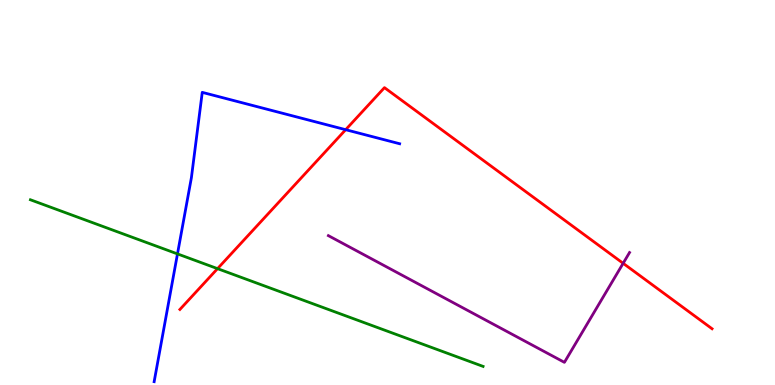[{'lines': ['blue', 'red'], 'intersections': [{'x': 4.46, 'y': 6.63}]}, {'lines': ['green', 'red'], 'intersections': [{'x': 2.81, 'y': 3.02}]}, {'lines': ['purple', 'red'], 'intersections': [{'x': 8.04, 'y': 3.16}]}, {'lines': ['blue', 'green'], 'intersections': [{'x': 2.29, 'y': 3.41}]}, {'lines': ['blue', 'purple'], 'intersections': []}, {'lines': ['green', 'purple'], 'intersections': []}]